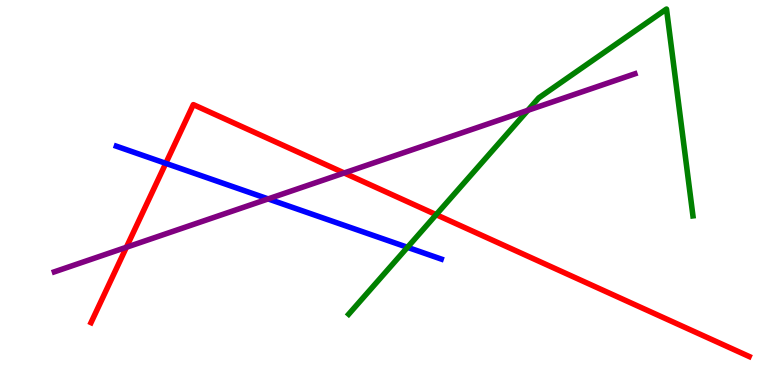[{'lines': ['blue', 'red'], 'intersections': [{'x': 2.14, 'y': 5.76}]}, {'lines': ['green', 'red'], 'intersections': [{'x': 5.63, 'y': 4.42}]}, {'lines': ['purple', 'red'], 'intersections': [{'x': 1.63, 'y': 3.58}, {'x': 4.44, 'y': 5.51}]}, {'lines': ['blue', 'green'], 'intersections': [{'x': 5.26, 'y': 3.58}]}, {'lines': ['blue', 'purple'], 'intersections': [{'x': 3.46, 'y': 4.83}]}, {'lines': ['green', 'purple'], 'intersections': [{'x': 6.81, 'y': 7.13}]}]